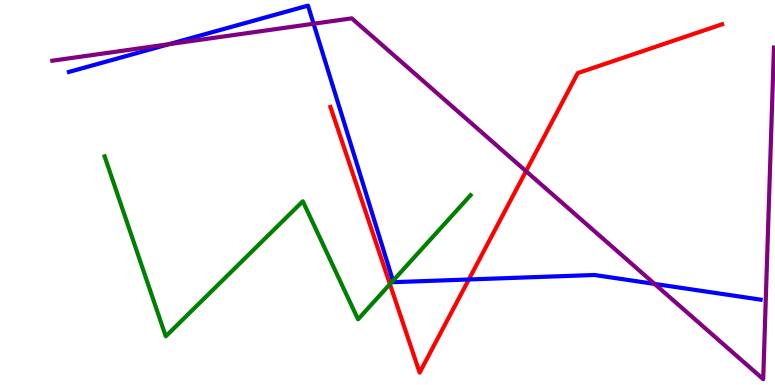[{'lines': ['blue', 'red'], 'intersections': [{'x': 6.05, 'y': 2.74}]}, {'lines': ['green', 'red'], 'intersections': [{'x': 5.03, 'y': 2.62}]}, {'lines': ['purple', 'red'], 'intersections': [{'x': 6.79, 'y': 5.55}]}, {'lines': ['blue', 'green'], 'intersections': [{'x': 5.07, 'y': 2.71}]}, {'lines': ['blue', 'purple'], 'intersections': [{'x': 2.18, 'y': 8.85}, {'x': 4.05, 'y': 9.38}, {'x': 8.45, 'y': 2.63}]}, {'lines': ['green', 'purple'], 'intersections': []}]